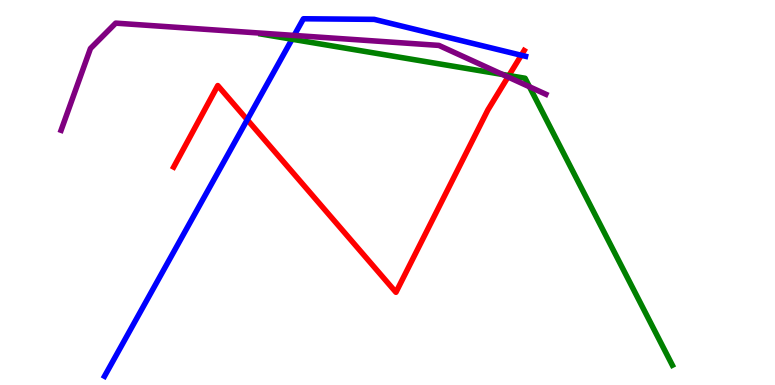[{'lines': ['blue', 'red'], 'intersections': [{'x': 3.19, 'y': 6.89}, {'x': 6.73, 'y': 8.56}]}, {'lines': ['green', 'red'], 'intersections': [{'x': 6.57, 'y': 8.04}]}, {'lines': ['purple', 'red'], 'intersections': [{'x': 6.56, 'y': 8.0}]}, {'lines': ['blue', 'green'], 'intersections': [{'x': 3.77, 'y': 8.98}]}, {'lines': ['blue', 'purple'], 'intersections': [{'x': 3.8, 'y': 9.08}]}, {'lines': ['green', 'purple'], 'intersections': [{'x': 6.48, 'y': 8.07}, {'x': 6.83, 'y': 7.75}]}]